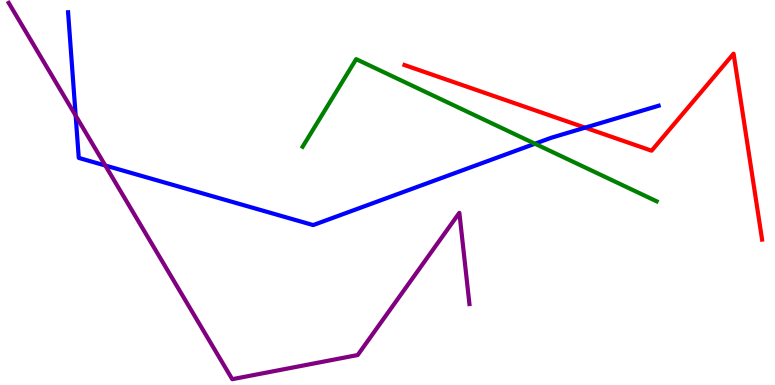[{'lines': ['blue', 'red'], 'intersections': [{'x': 7.55, 'y': 6.68}]}, {'lines': ['green', 'red'], 'intersections': []}, {'lines': ['purple', 'red'], 'intersections': []}, {'lines': ['blue', 'green'], 'intersections': [{'x': 6.9, 'y': 6.27}]}, {'lines': ['blue', 'purple'], 'intersections': [{'x': 0.976, 'y': 7.0}, {'x': 1.36, 'y': 5.7}]}, {'lines': ['green', 'purple'], 'intersections': []}]